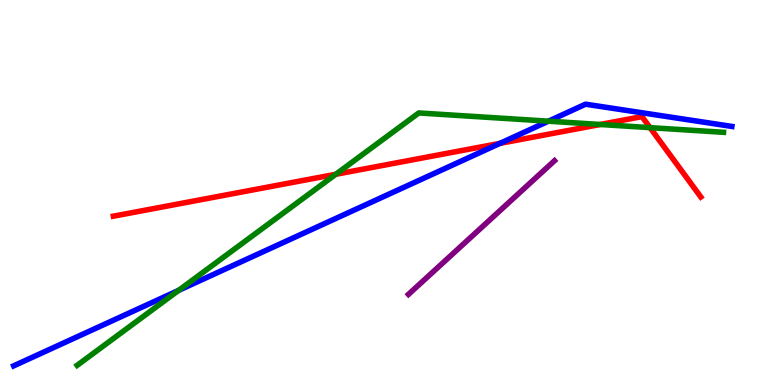[{'lines': ['blue', 'red'], 'intersections': [{'x': 6.45, 'y': 6.28}]}, {'lines': ['green', 'red'], 'intersections': [{'x': 4.33, 'y': 5.47}, {'x': 7.74, 'y': 6.77}, {'x': 8.39, 'y': 6.68}]}, {'lines': ['purple', 'red'], 'intersections': []}, {'lines': ['blue', 'green'], 'intersections': [{'x': 2.3, 'y': 2.46}, {'x': 7.08, 'y': 6.85}]}, {'lines': ['blue', 'purple'], 'intersections': []}, {'lines': ['green', 'purple'], 'intersections': []}]